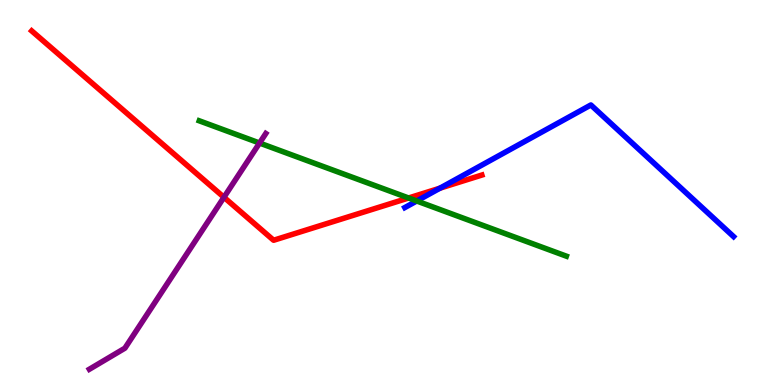[{'lines': ['blue', 'red'], 'intersections': [{'x': 5.68, 'y': 5.11}]}, {'lines': ['green', 'red'], 'intersections': [{'x': 5.27, 'y': 4.86}]}, {'lines': ['purple', 'red'], 'intersections': [{'x': 2.89, 'y': 4.88}]}, {'lines': ['blue', 'green'], 'intersections': [{'x': 5.38, 'y': 4.78}]}, {'lines': ['blue', 'purple'], 'intersections': []}, {'lines': ['green', 'purple'], 'intersections': [{'x': 3.35, 'y': 6.28}]}]